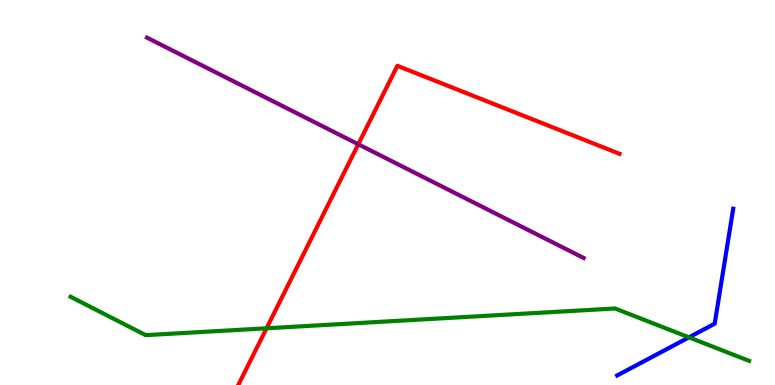[{'lines': ['blue', 'red'], 'intersections': []}, {'lines': ['green', 'red'], 'intersections': [{'x': 3.44, 'y': 1.47}]}, {'lines': ['purple', 'red'], 'intersections': [{'x': 4.62, 'y': 6.25}]}, {'lines': ['blue', 'green'], 'intersections': [{'x': 8.89, 'y': 1.24}]}, {'lines': ['blue', 'purple'], 'intersections': []}, {'lines': ['green', 'purple'], 'intersections': []}]